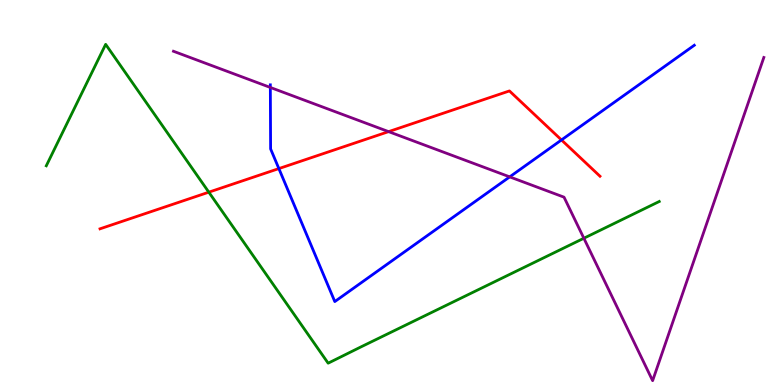[{'lines': ['blue', 'red'], 'intersections': [{'x': 3.6, 'y': 5.62}, {'x': 7.24, 'y': 6.36}]}, {'lines': ['green', 'red'], 'intersections': [{'x': 2.69, 'y': 5.01}]}, {'lines': ['purple', 'red'], 'intersections': [{'x': 5.01, 'y': 6.58}]}, {'lines': ['blue', 'green'], 'intersections': []}, {'lines': ['blue', 'purple'], 'intersections': [{'x': 3.49, 'y': 7.73}, {'x': 6.58, 'y': 5.41}]}, {'lines': ['green', 'purple'], 'intersections': [{'x': 7.53, 'y': 3.81}]}]